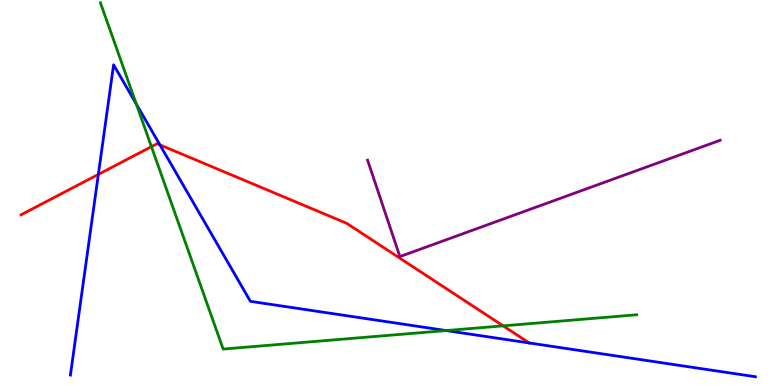[{'lines': ['blue', 'red'], 'intersections': [{'x': 1.27, 'y': 5.47}, {'x': 2.06, 'y': 6.24}, {'x': 6.83, 'y': 1.09}]}, {'lines': ['green', 'red'], 'intersections': [{'x': 1.95, 'y': 6.19}, {'x': 6.49, 'y': 1.54}]}, {'lines': ['purple', 'red'], 'intersections': []}, {'lines': ['blue', 'green'], 'intersections': [{'x': 1.76, 'y': 7.3}, {'x': 5.76, 'y': 1.41}]}, {'lines': ['blue', 'purple'], 'intersections': []}, {'lines': ['green', 'purple'], 'intersections': []}]